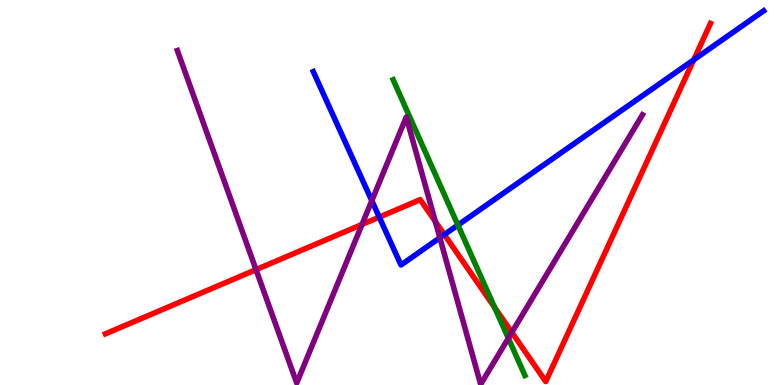[{'lines': ['blue', 'red'], 'intersections': [{'x': 4.89, 'y': 4.36}, {'x': 5.73, 'y': 3.91}, {'x': 8.95, 'y': 8.45}]}, {'lines': ['green', 'red'], 'intersections': [{'x': 6.38, 'y': 2.01}]}, {'lines': ['purple', 'red'], 'intersections': [{'x': 3.3, 'y': 3.0}, {'x': 4.67, 'y': 4.17}, {'x': 5.62, 'y': 4.24}, {'x': 6.6, 'y': 1.37}]}, {'lines': ['blue', 'green'], 'intersections': [{'x': 5.91, 'y': 4.15}]}, {'lines': ['blue', 'purple'], 'intersections': [{'x': 4.8, 'y': 4.79}, {'x': 5.68, 'y': 3.82}]}, {'lines': ['green', 'purple'], 'intersections': [{'x': 6.56, 'y': 1.22}]}]